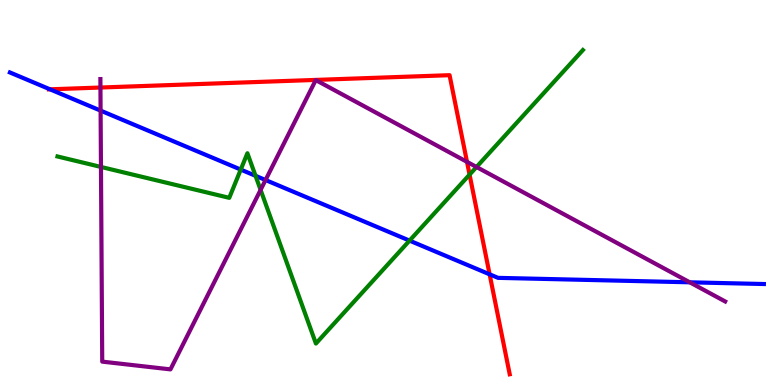[{'lines': ['blue', 'red'], 'intersections': [{'x': 0.645, 'y': 7.68}, {'x': 6.32, 'y': 2.87}]}, {'lines': ['green', 'red'], 'intersections': [{'x': 6.06, 'y': 5.46}]}, {'lines': ['purple', 'red'], 'intersections': [{'x': 1.3, 'y': 7.73}, {'x': 6.03, 'y': 5.8}]}, {'lines': ['blue', 'green'], 'intersections': [{'x': 3.11, 'y': 5.6}, {'x': 3.3, 'y': 5.43}, {'x': 5.28, 'y': 3.75}]}, {'lines': ['blue', 'purple'], 'intersections': [{'x': 1.3, 'y': 7.13}, {'x': 3.43, 'y': 5.32}, {'x': 8.9, 'y': 2.67}]}, {'lines': ['green', 'purple'], 'intersections': [{'x': 1.3, 'y': 5.66}, {'x': 3.36, 'y': 5.07}, {'x': 6.15, 'y': 5.66}]}]